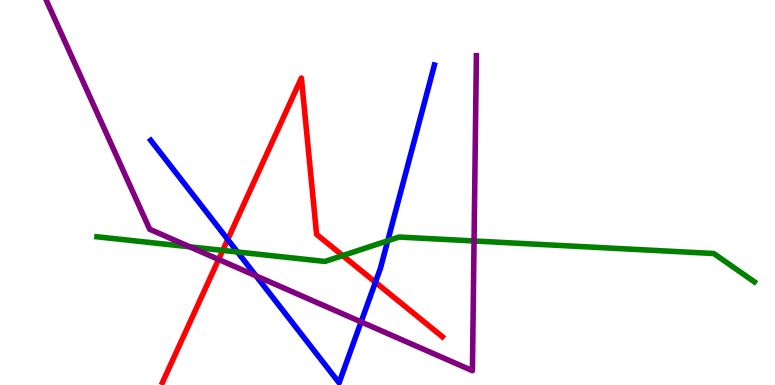[{'lines': ['blue', 'red'], 'intersections': [{'x': 2.94, 'y': 3.78}, {'x': 4.84, 'y': 2.67}]}, {'lines': ['green', 'red'], 'intersections': [{'x': 2.87, 'y': 3.5}, {'x': 4.42, 'y': 3.36}]}, {'lines': ['purple', 'red'], 'intersections': [{'x': 2.82, 'y': 3.26}]}, {'lines': ['blue', 'green'], 'intersections': [{'x': 3.06, 'y': 3.45}, {'x': 5.0, 'y': 3.75}]}, {'lines': ['blue', 'purple'], 'intersections': [{'x': 3.3, 'y': 2.83}, {'x': 4.66, 'y': 1.64}]}, {'lines': ['green', 'purple'], 'intersections': [{'x': 2.45, 'y': 3.59}, {'x': 6.12, 'y': 3.74}]}]